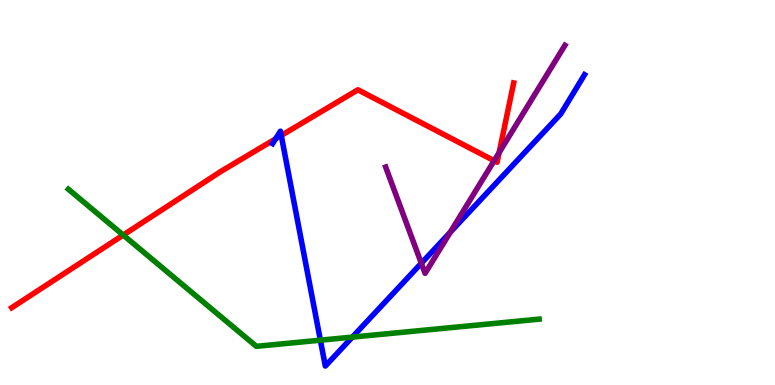[{'lines': ['blue', 'red'], 'intersections': [{'x': 3.56, 'y': 6.39}, {'x': 3.63, 'y': 6.48}]}, {'lines': ['green', 'red'], 'intersections': [{'x': 1.59, 'y': 3.89}]}, {'lines': ['purple', 'red'], 'intersections': [{'x': 6.38, 'y': 5.83}, {'x': 6.44, 'y': 6.04}]}, {'lines': ['blue', 'green'], 'intersections': [{'x': 4.13, 'y': 1.16}, {'x': 4.55, 'y': 1.24}]}, {'lines': ['blue', 'purple'], 'intersections': [{'x': 5.44, 'y': 3.16}, {'x': 5.81, 'y': 3.97}]}, {'lines': ['green', 'purple'], 'intersections': []}]